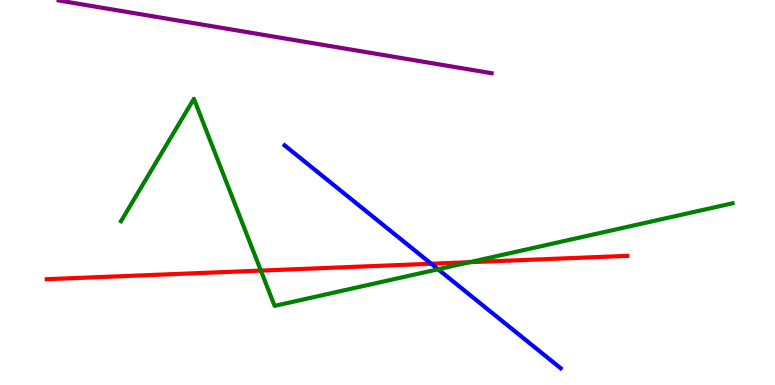[{'lines': ['blue', 'red'], 'intersections': [{'x': 5.56, 'y': 3.15}]}, {'lines': ['green', 'red'], 'intersections': [{'x': 3.37, 'y': 2.97}, {'x': 6.06, 'y': 3.19}]}, {'lines': ['purple', 'red'], 'intersections': []}, {'lines': ['blue', 'green'], 'intersections': [{'x': 5.65, 'y': 3.01}]}, {'lines': ['blue', 'purple'], 'intersections': []}, {'lines': ['green', 'purple'], 'intersections': []}]